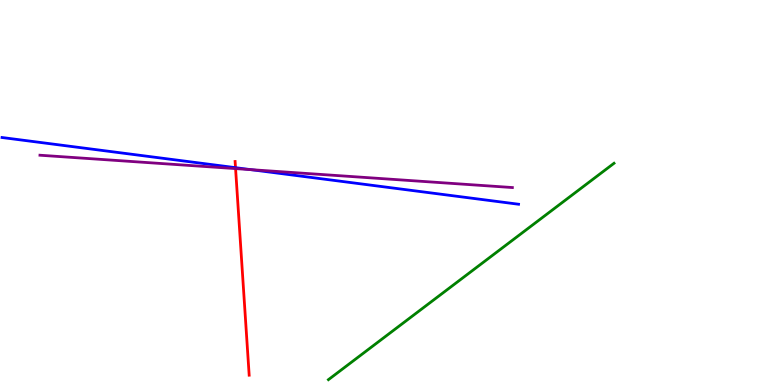[{'lines': ['blue', 'red'], 'intersections': [{'x': 3.04, 'y': 5.64}]}, {'lines': ['green', 'red'], 'intersections': []}, {'lines': ['purple', 'red'], 'intersections': [{'x': 3.04, 'y': 5.62}]}, {'lines': ['blue', 'green'], 'intersections': []}, {'lines': ['blue', 'purple'], 'intersections': [{'x': 3.24, 'y': 5.59}]}, {'lines': ['green', 'purple'], 'intersections': []}]